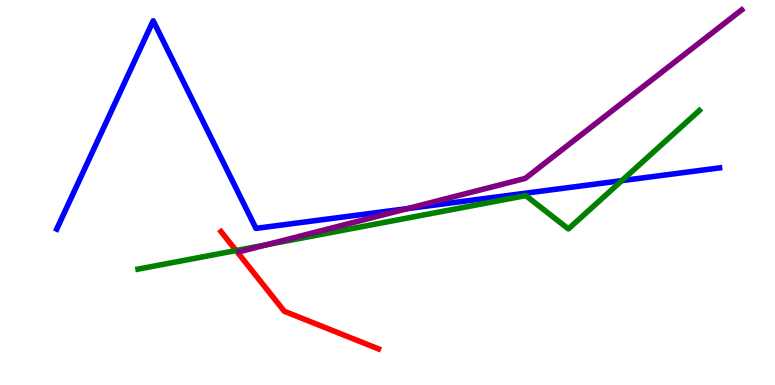[{'lines': ['blue', 'red'], 'intersections': []}, {'lines': ['green', 'red'], 'intersections': [{'x': 3.05, 'y': 3.49}]}, {'lines': ['purple', 'red'], 'intersections': []}, {'lines': ['blue', 'green'], 'intersections': [{'x': 8.02, 'y': 5.31}]}, {'lines': ['blue', 'purple'], 'intersections': [{'x': 5.26, 'y': 4.58}]}, {'lines': ['green', 'purple'], 'intersections': [{'x': 3.44, 'y': 3.64}]}]